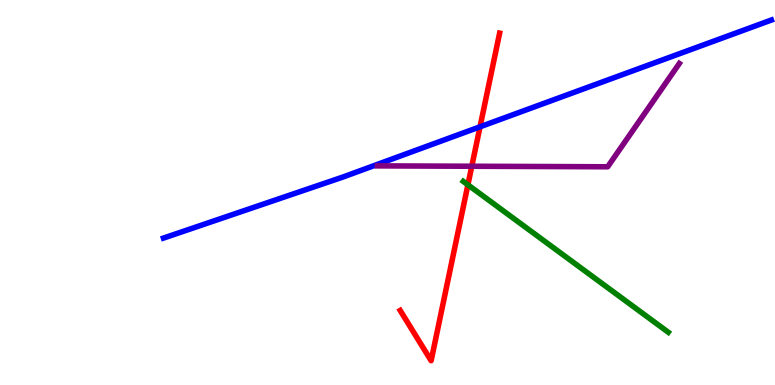[{'lines': ['blue', 'red'], 'intersections': [{'x': 6.19, 'y': 6.71}]}, {'lines': ['green', 'red'], 'intersections': [{'x': 6.04, 'y': 5.2}]}, {'lines': ['purple', 'red'], 'intersections': [{'x': 6.09, 'y': 5.68}]}, {'lines': ['blue', 'green'], 'intersections': []}, {'lines': ['blue', 'purple'], 'intersections': []}, {'lines': ['green', 'purple'], 'intersections': []}]